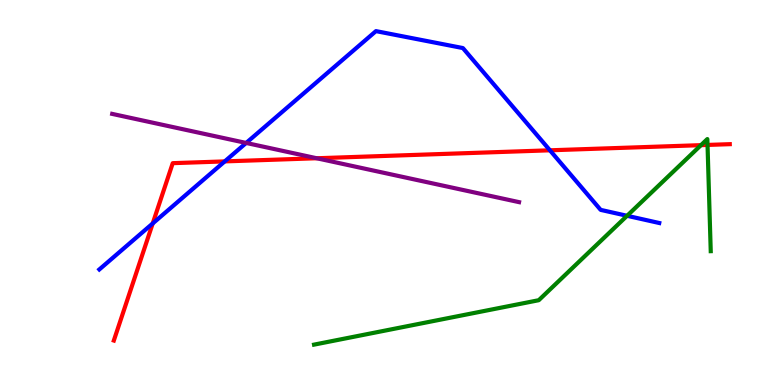[{'lines': ['blue', 'red'], 'intersections': [{'x': 1.97, 'y': 4.2}, {'x': 2.9, 'y': 5.81}, {'x': 7.1, 'y': 6.1}]}, {'lines': ['green', 'red'], 'intersections': [{'x': 9.04, 'y': 6.23}, {'x': 9.13, 'y': 6.24}]}, {'lines': ['purple', 'red'], 'intersections': [{'x': 4.09, 'y': 5.89}]}, {'lines': ['blue', 'green'], 'intersections': [{'x': 8.09, 'y': 4.4}]}, {'lines': ['blue', 'purple'], 'intersections': [{'x': 3.18, 'y': 6.29}]}, {'lines': ['green', 'purple'], 'intersections': []}]